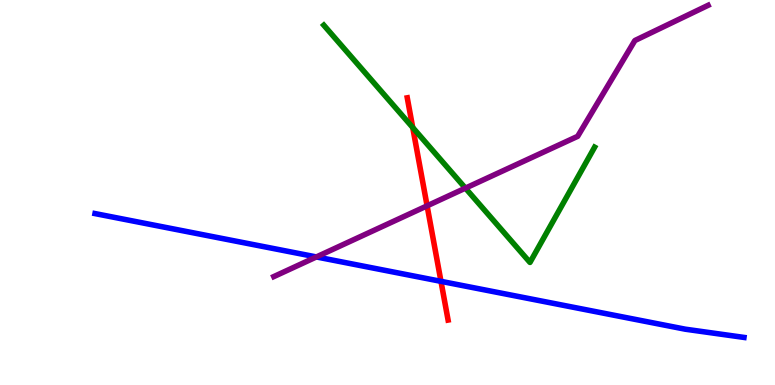[{'lines': ['blue', 'red'], 'intersections': [{'x': 5.69, 'y': 2.69}]}, {'lines': ['green', 'red'], 'intersections': [{'x': 5.33, 'y': 6.69}]}, {'lines': ['purple', 'red'], 'intersections': [{'x': 5.51, 'y': 4.65}]}, {'lines': ['blue', 'green'], 'intersections': []}, {'lines': ['blue', 'purple'], 'intersections': [{'x': 4.08, 'y': 3.33}]}, {'lines': ['green', 'purple'], 'intersections': [{'x': 6.01, 'y': 5.11}]}]